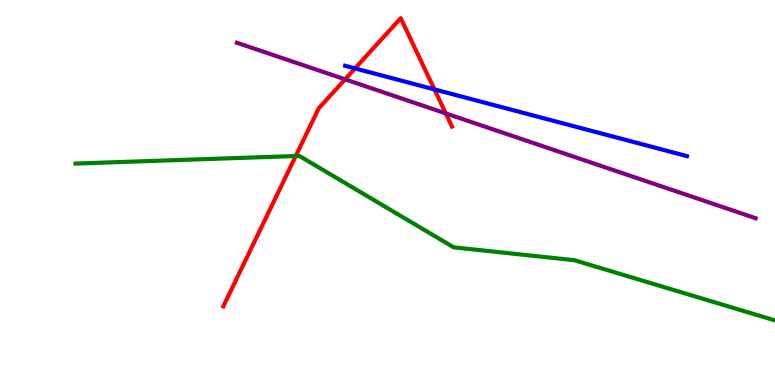[{'lines': ['blue', 'red'], 'intersections': [{'x': 4.58, 'y': 8.22}, {'x': 5.61, 'y': 7.68}]}, {'lines': ['green', 'red'], 'intersections': [{'x': 3.82, 'y': 5.95}]}, {'lines': ['purple', 'red'], 'intersections': [{'x': 4.45, 'y': 7.94}, {'x': 5.75, 'y': 7.05}]}, {'lines': ['blue', 'green'], 'intersections': []}, {'lines': ['blue', 'purple'], 'intersections': []}, {'lines': ['green', 'purple'], 'intersections': []}]